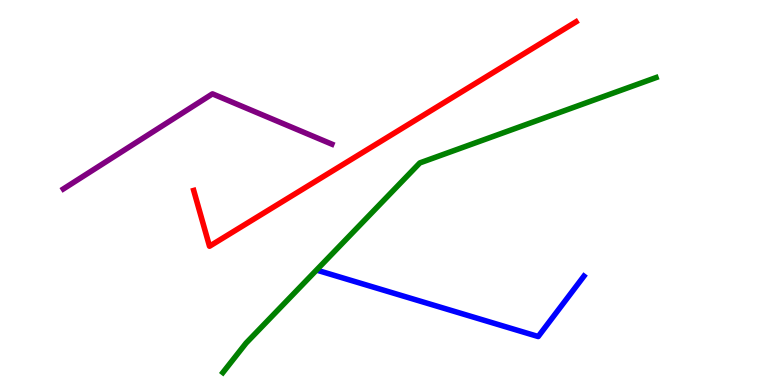[{'lines': ['blue', 'red'], 'intersections': []}, {'lines': ['green', 'red'], 'intersections': []}, {'lines': ['purple', 'red'], 'intersections': []}, {'lines': ['blue', 'green'], 'intersections': []}, {'lines': ['blue', 'purple'], 'intersections': []}, {'lines': ['green', 'purple'], 'intersections': []}]